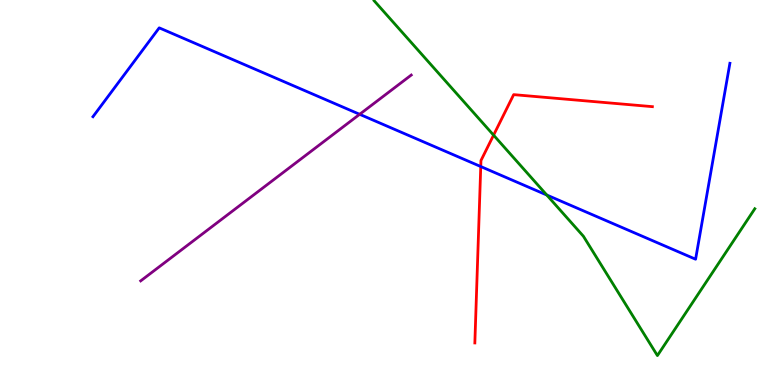[{'lines': ['blue', 'red'], 'intersections': [{'x': 6.2, 'y': 5.67}]}, {'lines': ['green', 'red'], 'intersections': [{'x': 6.37, 'y': 6.49}]}, {'lines': ['purple', 'red'], 'intersections': []}, {'lines': ['blue', 'green'], 'intersections': [{'x': 7.06, 'y': 4.93}]}, {'lines': ['blue', 'purple'], 'intersections': [{'x': 4.64, 'y': 7.03}]}, {'lines': ['green', 'purple'], 'intersections': []}]